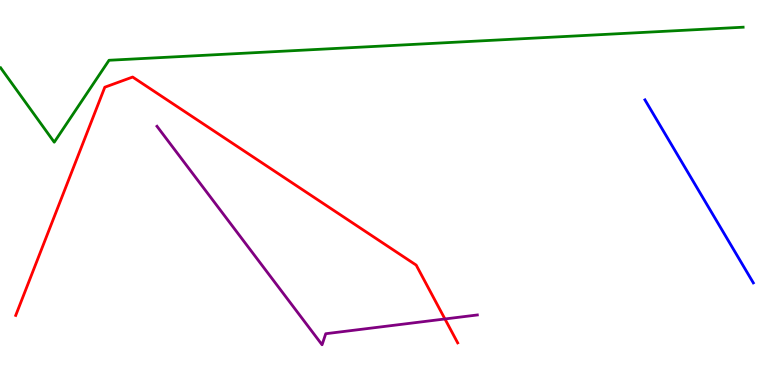[{'lines': ['blue', 'red'], 'intersections': []}, {'lines': ['green', 'red'], 'intersections': []}, {'lines': ['purple', 'red'], 'intersections': [{'x': 5.74, 'y': 1.72}]}, {'lines': ['blue', 'green'], 'intersections': []}, {'lines': ['blue', 'purple'], 'intersections': []}, {'lines': ['green', 'purple'], 'intersections': []}]